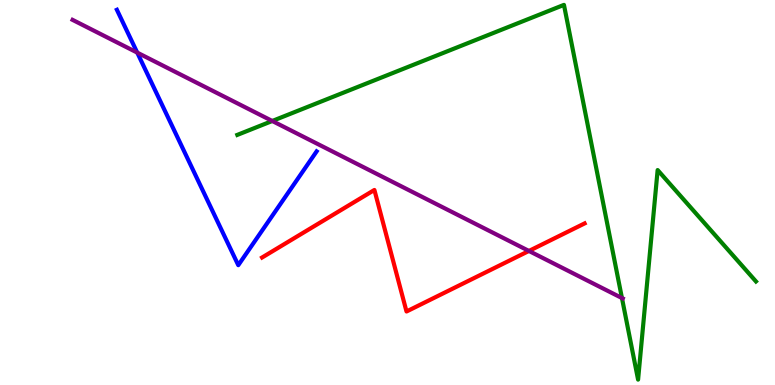[{'lines': ['blue', 'red'], 'intersections': []}, {'lines': ['green', 'red'], 'intersections': []}, {'lines': ['purple', 'red'], 'intersections': [{'x': 6.82, 'y': 3.48}]}, {'lines': ['blue', 'green'], 'intersections': []}, {'lines': ['blue', 'purple'], 'intersections': [{'x': 1.77, 'y': 8.63}]}, {'lines': ['green', 'purple'], 'intersections': [{'x': 3.51, 'y': 6.86}, {'x': 8.03, 'y': 2.26}]}]